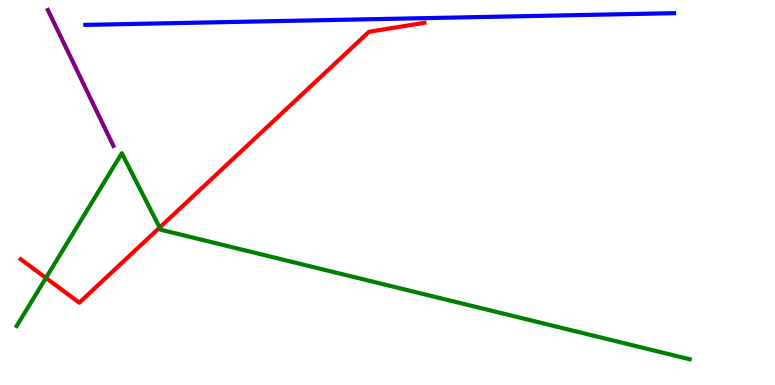[{'lines': ['blue', 'red'], 'intersections': []}, {'lines': ['green', 'red'], 'intersections': [{'x': 0.593, 'y': 2.78}, {'x': 2.06, 'y': 4.09}]}, {'lines': ['purple', 'red'], 'intersections': []}, {'lines': ['blue', 'green'], 'intersections': []}, {'lines': ['blue', 'purple'], 'intersections': []}, {'lines': ['green', 'purple'], 'intersections': []}]